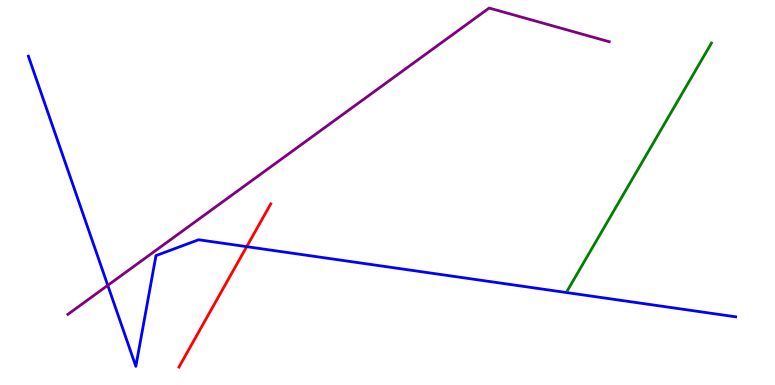[{'lines': ['blue', 'red'], 'intersections': [{'x': 3.18, 'y': 3.59}]}, {'lines': ['green', 'red'], 'intersections': []}, {'lines': ['purple', 'red'], 'intersections': []}, {'lines': ['blue', 'green'], 'intersections': []}, {'lines': ['blue', 'purple'], 'intersections': [{'x': 1.39, 'y': 2.59}]}, {'lines': ['green', 'purple'], 'intersections': []}]